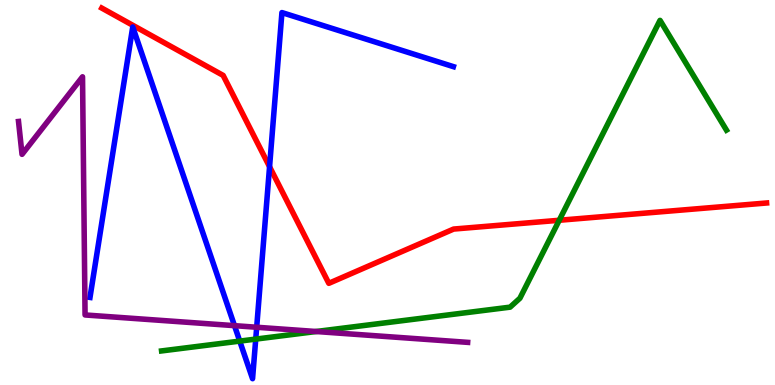[{'lines': ['blue', 'red'], 'intersections': [{'x': 3.48, 'y': 5.67}]}, {'lines': ['green', 'red'], 'intersections': [{'x': 7.22, 'y': 4.28}]}, {'lines': ['purple', 'red'], 'intersections': []}, {'lines': ['blue', 'green'], 'intersections': [{'x': 3.09, 'y': 1.14}, {'x': 3.3, 'y': 1.19}]}, {'lines': ['blue', 'purple'], 'intersections': [{'x': 3.03, 'y': 1.54}, {'x': 3.31, 'y': 1.5}]}, {'lines': ['green', 'purple'], 'intersections': [{'x': 4.08, 'y': 1.39}]}]